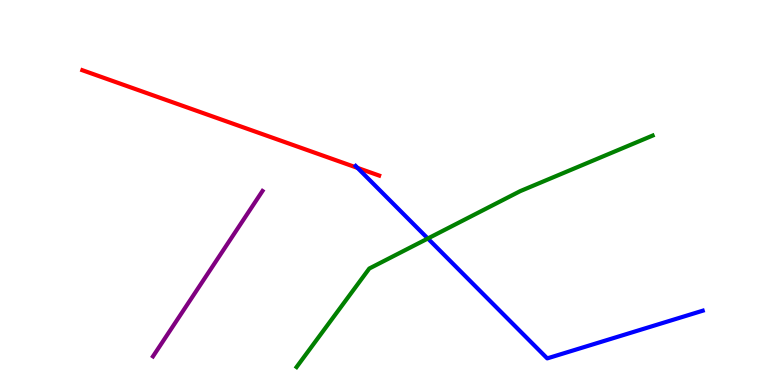[{'lines': ['blue', 'red'], 'intersections': [{'x': 4.61, 'y': 5.64}]}, {'lines': ['green', 'red'], 'intersections': []}, {'lines': ['purple', 'red'], 'intersections': []}, {'lines': ['blue', 'green'], 'intersections': [{'x': 5.52, 'y': 3.81}]}, {'lines': ['blue', 'purple'], 'intersections': []}, {'lines': ['green', 'purple'], 'intersections': []}]